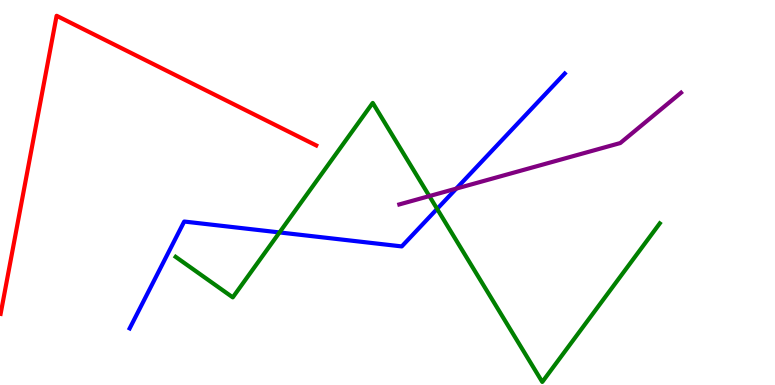[{'lines': ['blue', 'red'], 'intersections': []}, {'lines': ['green', 'red'], 'intersections': []}, {'lines': ['purple', 'red'], 'intersections': []}, {'lines': ['blue', 'green'], 'intersections': [{'x': 3.61, 'y': 3.96}, {'x': 5.64, 'y': 4.57}]}, {'lines': ['blue', 'purple'], 'intersections': [{'x': 5.89, 'y': 5.1}]}, {'lines': ['green', 'purple'], 'intersections': [{'x': 5.54, 'y': 4.91}]}]